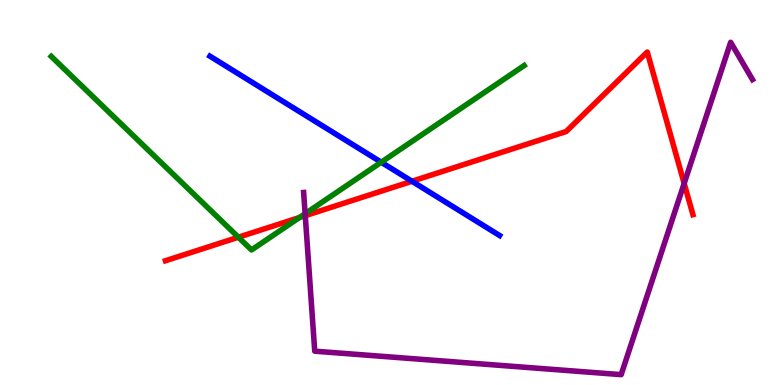[{'lines': ['blue', 'red'], 'intersections': [{'x': 5.32, 'y': 5.29}]}, {'lines': ['green', 'red'], 'intersections': [{'x': 3.08, 'y': 3.84}, {'x': 3.86, 'y': 4.35}]}, {'lines': ['purple', 'red'], 'intersections': [{'x': 3.94, 'y': 4.4}, {'x': 8.83, 'y': 5.24}]}, {'lines': ['blue', 'green'], 'intersections': [{'x': 4.92, 'y': 5.79}]}, {'lines': ['blue', 'purple'], 'intersections': []}, {'lines': ['green', 'purple'], 'intersections': [{'x': 3.94, 'y': 4.45}]}]